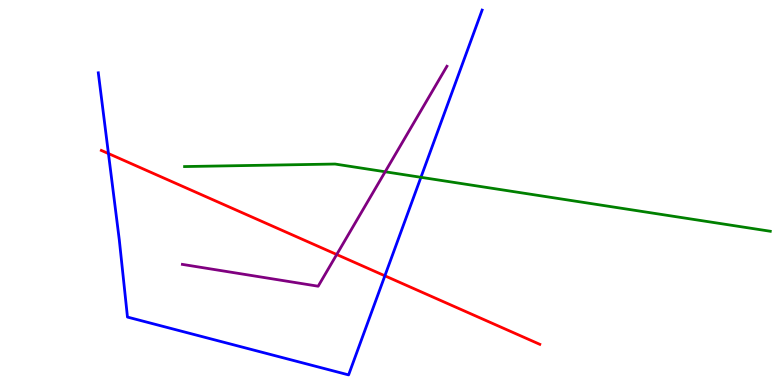[{'lines': ['blue', 'red'], 'intersections': [{'x': 1.4, 'y': 6.01}, {'x': 4.97, 'y': 2.84}]}, {'lines': ['green', 'red'], 'intersections': []}, {'lines': ['purple', 'red'], 'intersections': [{'x': 4.34, 'y': 3.39}]}, {'lines': ['blue', 'green'], 'intersections': [{'x': 5.43, 'y': 5.39}]}, {'lines': ['blue', 'purple'], 'intersections': []}, {'lines': ['green', 'purple'], 'intersections': [{'x': 4.97, 'y': 5.54}]}]